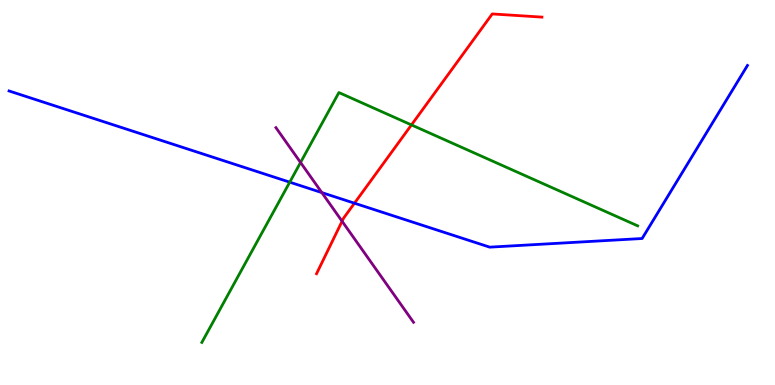[{'lines': ['blue', 'red'], 'intersections': [{'x': 4.57, 'y': 4.72}]}, {'lines': ['green', 'red'], 'intersections': [{'x': 5.31, 'y': 6.76}]}, {'lines': ['purple', 'red'], 'intersections': [{'x': 4.41, 'y': 4.25}]}, {'lines': ['blue', 'green'], 'intersections': [{'x': 3.74, 'y': 5.27}]}, {'lines': ['blue', 'purple'], 'intersections': [{'x': 4.15, 'y': 5.0}]}, {'lines': ['green', 'purple'], 'intersections': [{'x': 3.88, 'y': 5.78}]}]